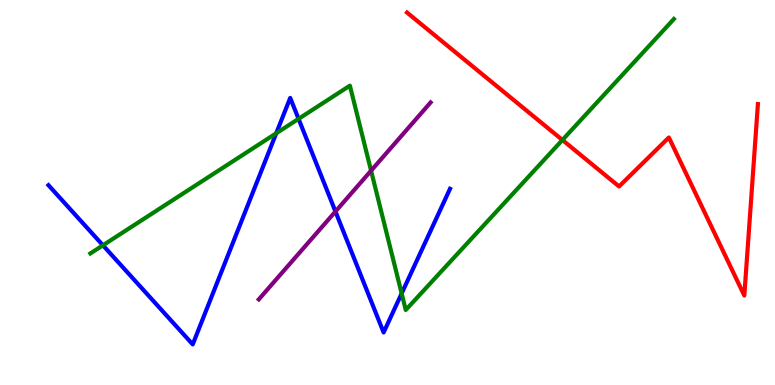[{'lines': ['blue', 'red'], 'intersections': []}, {'lines': ['green', 'red'], 'intersections': [{'x': 7.26, 'y': 6.36}]}, {'lines': ['purple', 'red'], 'intersections': []}, {'lines': ['blue', 'green'], 'intersections': [{'x': 1.33, 'y': 3.63}, {'x': 3.56, 'y': 6.54}, {'x': 3.85, 'y': 6.91}, {'x': 5.18, 'y': 2.38}]}, {'lines': ['blue', 'purple'], 'intersections': [{'x': 4.33, 'y': 4.51}]}, {'lines': ['green', 'purple'], 'intersections': [{'x': 4.79, 'y': 5.57}]}]